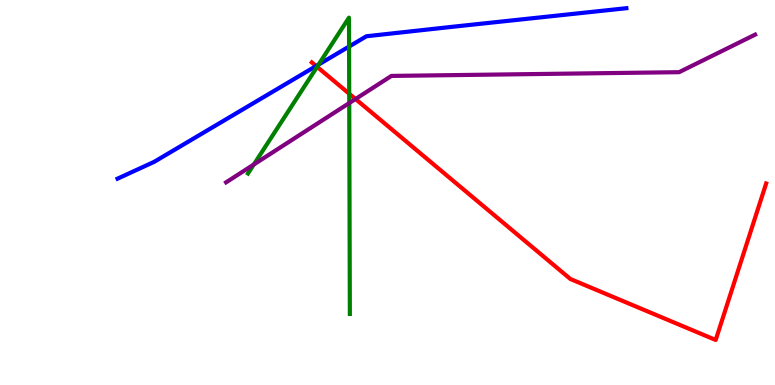[{'lines': ['blue', 'red'], 'intersections': [{'x': 4.08, 'y': 8.29}]}, {'lines': ['green', 'red'], 'intersections': [{'x': 4.09, 'y': 8.26}, {'x': 4.51, 'y': 7.57}]}, {'lines': ['purple', 'red'], 'intersections': [{'x': 4.59, 'y': 7.43}]}, {'lines': ['blue', 'green'], 'intersections': [{'x': 4.11, 'y': 8.32}, {'x': 4.5, 'y': 8.79}]}, {'lines': ['blue', 'purple'], 'intersections': []}, {'lines': ['green', 'purple'], 'intersections': [{'x': 3.28, 'y': 5.73}, {'x': 4.51, 'y': 7.32}]}]